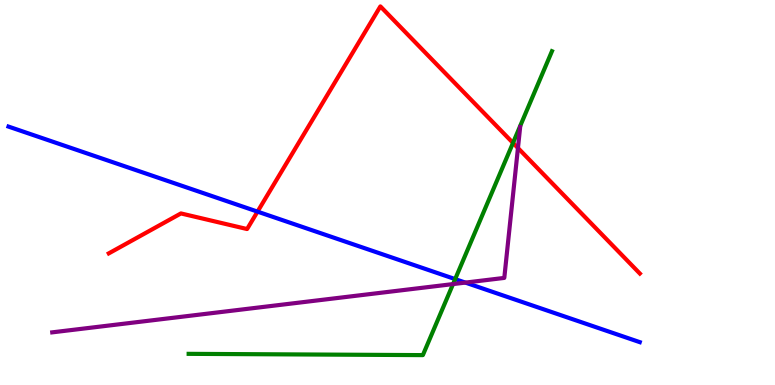[{'lines': ['blue', 'red'], 'intersections': [{'x': 3.32, 'y': 4.5}]}, {'lines': ['green', 'red'], 'intersections': [{'x': 6.62, 'y': 6.29}]}, {'lines': ['purple', 'red'], 'intersections': [{'x': 6.68, 'y': 6.16}]}, {'lines': ['blue', 'green'], 'intersections': [{'x': 5.87, 'y': 2.75}]}, {'lines': ['blue', 'purple'], 'intersections': [{'x': 6.0, 'y': 2.66}]}, {'lines': ['green', 'purple'], 'intersections': [{'x': 5.85, 'y': 2.62}]}]